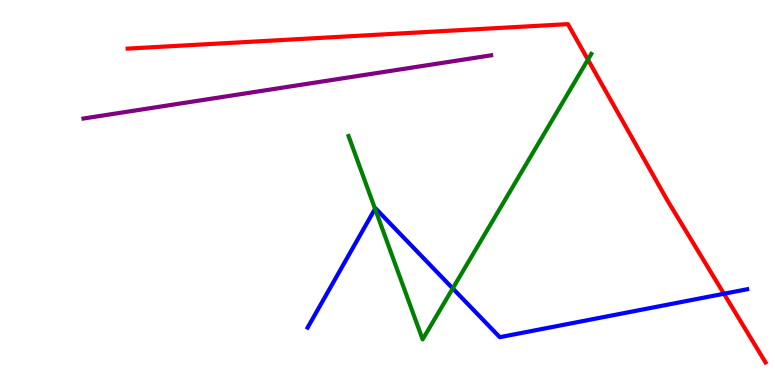[{'lines': ['blue', 'red'], 'intersections': [{'x': 9.34, 'y': 2.37}]}, {'lines': ['green', 'red'], 'intersections': [{'x': 7.59, 'y': 8.45}]}, {'lines': ['purple', 'red'], 'intersections': []}, {'lines': ['blue', 'green'], 'intersections': [{'x': 4.84, 'y': 4.58}, {'x': 5.84, 'y': 2.51}]}, {'lines': ['blue', 'purple'], 'intersections': []}, {'lines': ['green', 'purple'], 'intersections': []}]